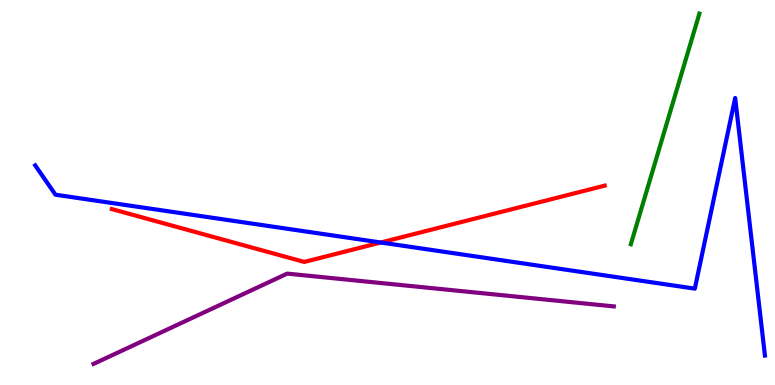[{'lines': ['blue', 'red'], 'intersections': [{'x': 4.91, 'y': 3.7}]}, {'lines': ['green', 'red'], 'intersections': []}, {'lines': ['purple', 'red'], 'intersections': []}, {'lines': ['blue', 'green'], 'intersections': []}, {'lines': ['blue', 'purple'], 'intersections': []}, {'lines': ['green', 'purple'], 'intersections': []}]